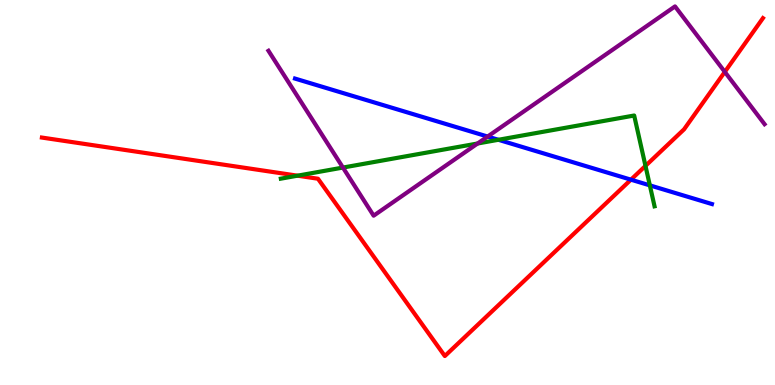[{'lines': ['blue', 'red'], 'intersections': [{'x': 8.14, 'y': 5.33}]}, {'lines': ['green', 'red'], 'intersections': [{'x': 3.84, 'y': 5.44}, {'x': 8.33, 'y': 5.69}]}, {'lines': ['purple', 'red'], 'intersections': [{'x': 9.35, 'y': 8.13}]}, {'lines': ['blue', 'green'], 'intersections': [{'x': 6.43, 'y': 6.37}, {'x': 8.39, 'y': 5.19}]}, {'lines': ['blue', 'purple'], 'intersections': [{'x': 6.29, 'y': 6.45}]}, {'lines': ['green', 'purple'], 'intersections': [{'x': 4.43, 'y': 5.65}, {'x': 6.16, 'y': 6.27}]}]